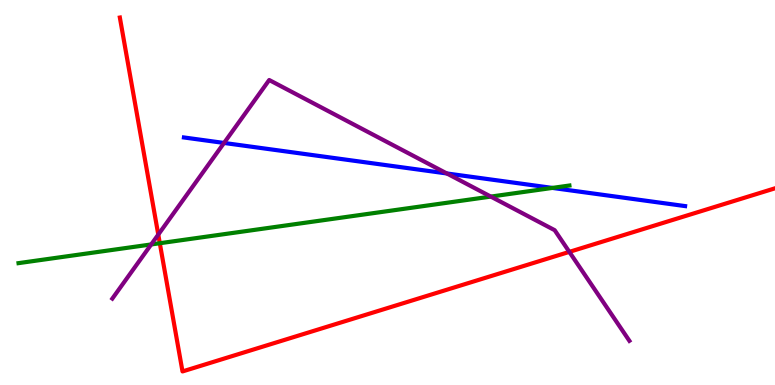[{'lines': ['blue', 'red'], 'intersections': []}, {'lines': ['green', 'red'], 'intersections': [{'x': 2.06, 'y': 3.68}]}, {'lines': ['purple', 'red'], 'intersections': [{'x': 2.04, 'y': 3.91}, {'x': 7.35, 'y': 3.46}]}, {'lines': ['blue', 'green'], 'intersections': [{'x': 7.13, 'y': 5.12}]}, {'lines': ['blue', 'purple'], 'intersections': [{'x': 2.89, 'y': 6.29}, {'x': 5.77, 'y': 5.49}]}, {'lines': ['green', 'purple'], 'intersections': [{'x': 1.95, 'y': 3.65}, {'x': 6.33, 'y': 4.89}]}]